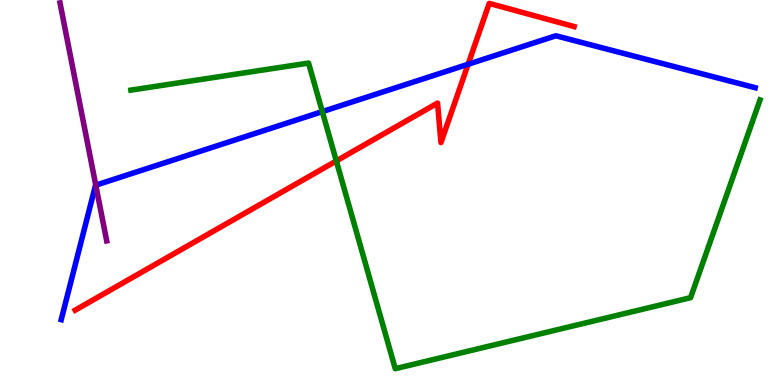[{'lines': ['blue', 'red'], 'intersections': [{'x': 6.04, 'y': 8.33}]}, {'lines': ['green', 'red'], 'intersections': [{'x': 4.34, 'y': 5.82}]}, {'lines': ['purple', 'red'], 'intersections': []}, {'lines': ['blue', 'green'], 'intersections': [{'x': 4.16, 'y': 7.1}]}, {'lines': ['blue', 'purple'], 'intersections': [{'x': 1.24, 'y': 5.19}]}, {'lines': ['green', 'purple'], 'intersections': []}]